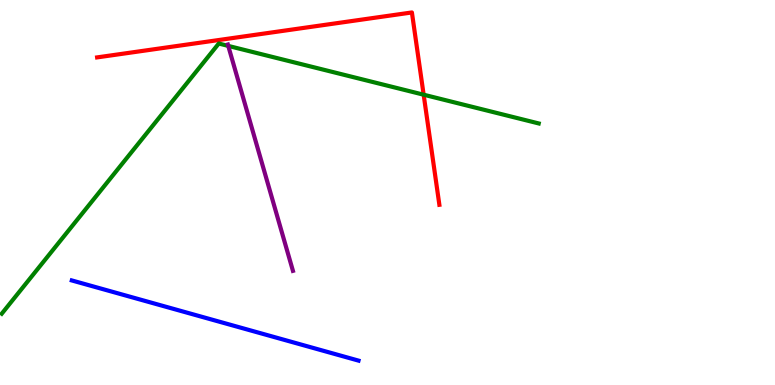[{'lines': ['blue', 'red'], 'intersections': []}, {'lines': ['green', 'red'], 'intersections': [{'x': 5.47, 'y': 7.54}]}, {'lines': ['purple', 'red'], 'intersections': []}, {'lines': ['blue', 'green'], 'intersections': []}, {'lines': ['blue', 'purple'], 'intersections': []}, {'lines': ['green', 'purple'], 'intersections': [{'x': 2.95, 'y': 8.81}]}]